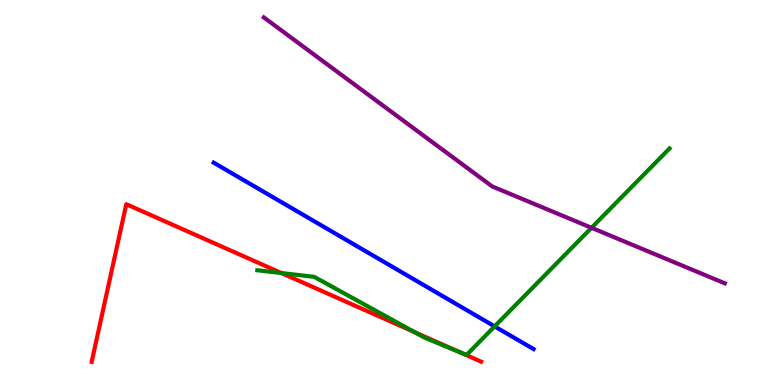[{'lines': ['blue', 'red'], 'intersections': []}, {'lines': ['green', 'red'], 'intersections': [{'x': 3.63, 'y': 2.91}, {'x': 5.35, 'y': 1.37}, {'x': 5.92, 'y': 0.86}]}, {'lines': ['purple', 'red'], 'intersections': []}, {'lines': ['blue', 'green'], 'intersections': [{'x': 6.38, 'y': 1.52}]}, {'lines': ['blue', 'purple'], 'intersections': []}, {'lines': ['green', 'purple'], 'intersections': [{'x': 7.63, 'y': 4.08}]}]